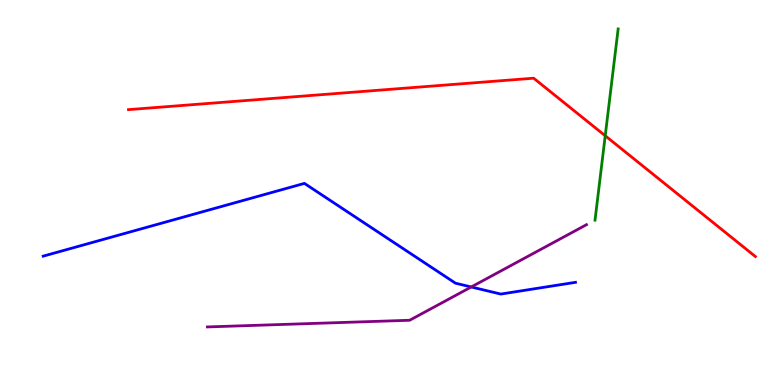[{'lines': ['blue', 'red'], 'intersections': []}, {'lines': ['green', 'red'], 'intersections': [{'x': 7.81, 'y': 6.47}]}, {'lines': ['purple', 'red'], 'intersections': []}, {'lines': ['blue', 'green'], 'intersections': []}, {'lines': ['blue', 'purple'], 'intersections': [{'x': 6.08, 'y': 2.55}]}, {'lines': ['green', 'purple'], 'intersections': []}]